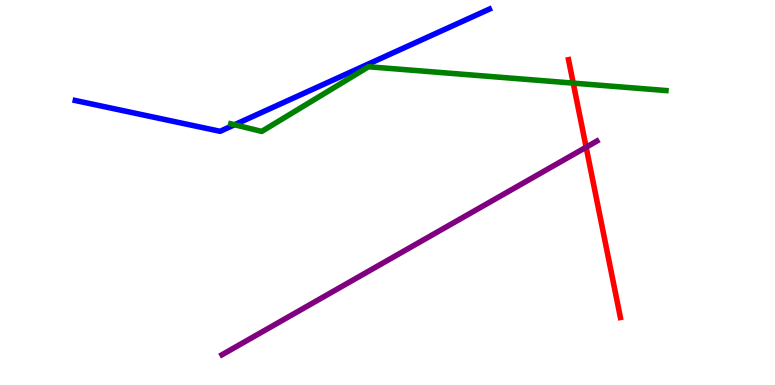[{'lines': ['blue', 'red'], 'intersections': []}, {'lines': ['green', 'red'], 'intersections': [{'x': 7.4, 'y': 7.84}]}, {'lines': ['purple', 'red'], 'intersections': [{'x': 7.56, 'y': 6.18}]}, {'lines': ['blue', 'green'], 'intersections': [{'x': 3.03, 'y': 6.76}]}, {'lines': ['blue', 'purple'], 'intersections': []}, {'lines': ['green', 'purple'], 'intersections': []}]